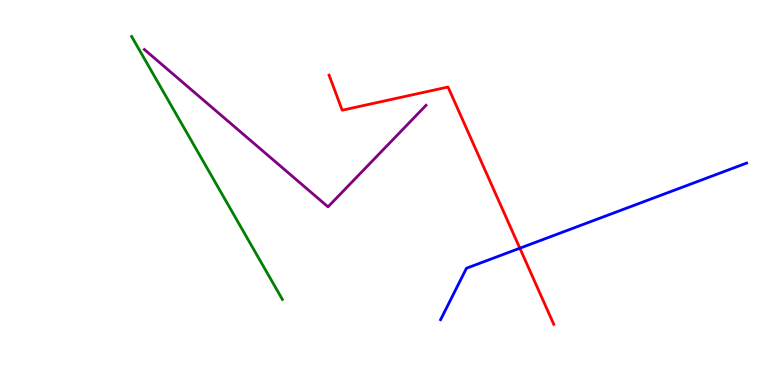[{'lines': ['blue', 'red'], 'intersections': [{'x': 6.71, 'y': 3.55}]}, {'lines': ['green', 'red'], 'intersections': []}, {'lines': ['purple', 'red'], 'intersections': []}, {'lines': ['blue', 'green'], 'intersections': []}, {'lines': ['blue', 'purple'], 'intersections': []}, {'lines': ['green', 'purple'], 'intersections': []}]